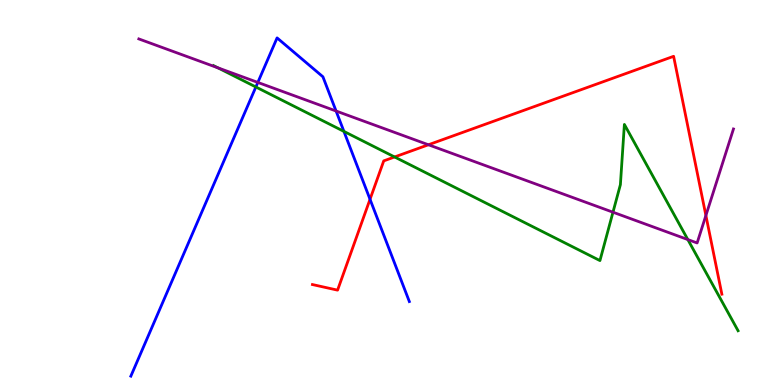[{'lines': ['blue', 'red'], 'intersections': [{'x': 4.77, 'y': 4.82}]}, {'lines': ['green', 'red'], 'intersections': [{'x': 5.09, 'y': 5.92}]}, {'lines': ['purple', 'red'], 'intersections': [{'x': 5.53, 'y': 6.24}, {'x': 9.11, 'y': 4.4}]}, {'lines': ['blue', 'green'], 'intersections': [{'x': 3.3, 'y': 7.74}, {'x': 4.44, 'y': 6.59}]}, {'lines': ['blue', 'purple'], 'intersections': [{'x': 3.33, 'y': 7.86}, {'x': 4.34, 'y': 7.12}]}, {'lines': ['green', 'purple'], 'intersections': [{'x': 2.81, 'y': 8.24}, {'x': 7.91, 'y': 4.49}, {'x': 8.88, 'y': 3.78}]}]